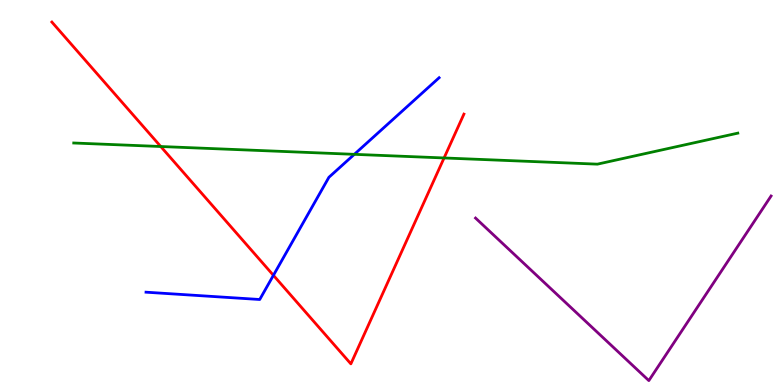[{'lines': ['blue', 'red'], 'intersections': [{'x': 3.53, 'y': 2.85}]}, {'lines': ['green', 'red'], 'intersections': [{'x': 2.07, 'y': 6.19}, {'x': 5.73, 'y': 5.9}]}, {'lines': ['purple', 'red'], 'intersections': []}, {'lines': ['blue', 'green'], 'intersections': [{'x': 4.57, 'y': 5.99}]}, {'lines': ['blue', 'purple'], 'intersections': []}, {'lines': ['green', 'purple'], 'intersections': []}]